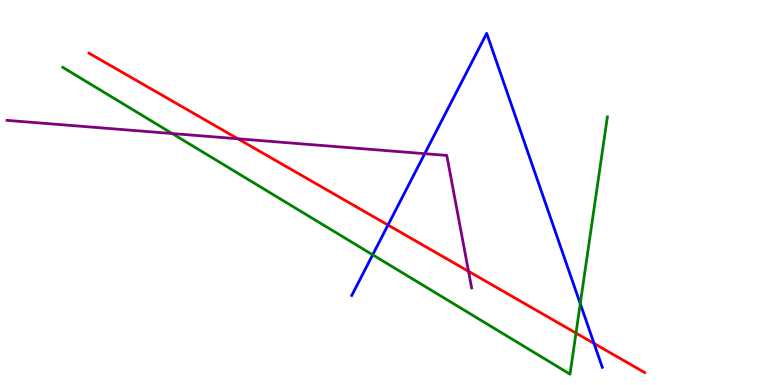[{'lines': ['blue', 'red'], 'intersections': [{'x': 5.01, 'y': 4.15}, {'x': 7.67, 'y': 1.08}]}, {'lines': ['green', 'red'], 'intersections': [{'x': 7.43, 'y': 1.35}]}, {'lines': ['purple', 'red'], 'intersections': [{'x': 3.07, 'y': 6.4}, {'x': 6.05, 'y': 2.95}]}, {'lines': ['blue', 'green'], 'intersections': [{'x': 4.81, 'y': 3.38}, {'x': 7.49, 'y': 2.11}]}, {'lines': ['blue', 'purple'], 'intersections': [{'x': 5.48, 'y': 6.01}]}, {'lines': ['green', 'purple'], 'intersections': [{'x': 2.22, 'y': 6.53}]}]